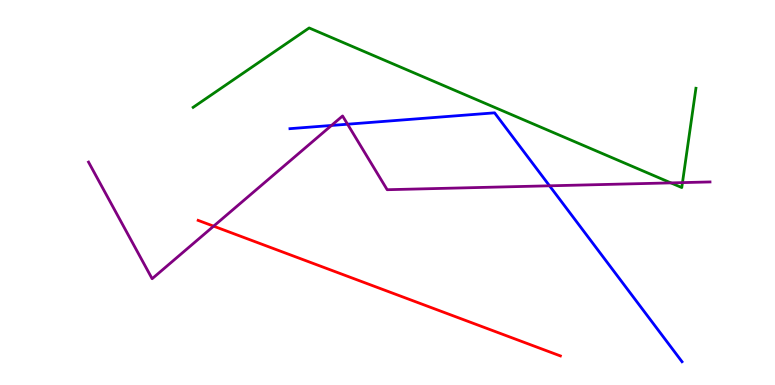[{'lines': ['blue', 'red'], 'intersections': []}, {'lines': ['green', 'red'], 'intersections': []}, {'lines': ['purple', 'red'], 'intersections': [{'x': 2.76, 'y': 4.13}]}, {'lines': ['blue', 'green'], 'intersections': []}, {'lines': ['blue', 'purple'], 'intersections': [{'x': 4.28, 'y': 6.74}, {'x': 4.48, 'y': 6.77}, {'x': 7.09, 'y': 5.17}]}, {'lines': ['green', 'purple'], 'intersections': [{'x': 8.66, 'y': 5.25}, {'x': 8.81, 'y': 5.26}]}]